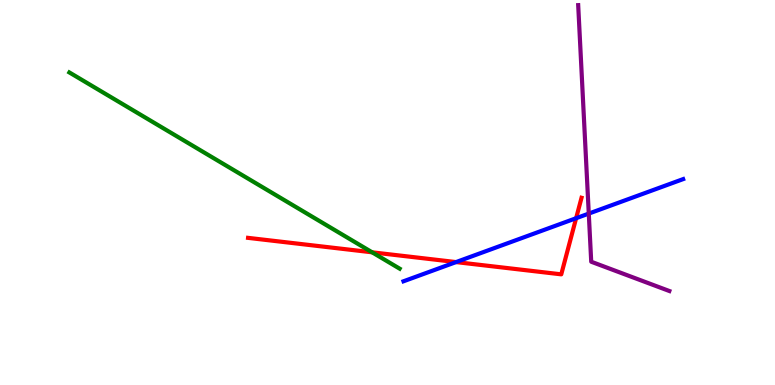[{'lines': ['blue', 'red'], 'intersections': [{'x': 5.88, 'y': 3.19}, {'x': 7.43, 'y': 4.33}]}, {'lines': ['green', 'red'], 'intersections': [{'x': 4.8, 'y': 3.45}]}, {'lines': ['purple', 'red'], 'intersections': []}, {'lines': ['blue', 'green'], 'intersections': []}, {'lines': ['blue', 'purple'], 'intersections': [{'x': 7.6, 'y': 4.45}]}, {'lines': ['green', 'purple'], 'intersections': []}]